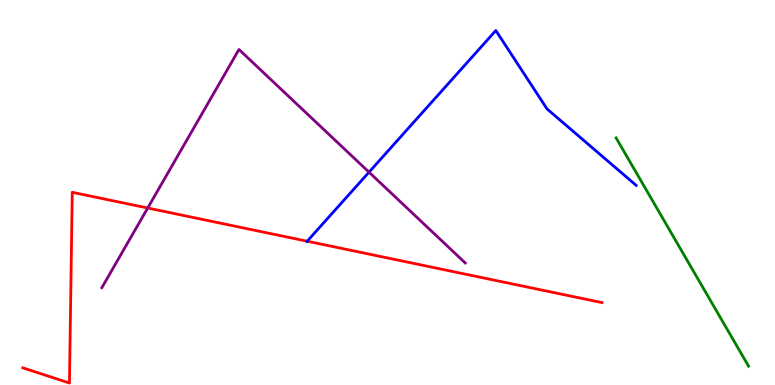[{'lines': ['blue', 'red'], 'intersections': [{'x': 3.96, 'y': 3.73}]}, {'lines': ['green', 'red'], 'intersections': []}, {'lines': ['purple', 'red'], 'intersections': [{'x': 1.91, 'y': 4.6}]}, {'lines': ['blue', 'green'], 'intersections': []}, {'lines': ['blue', 'purple'], 'intersections': [{'x': 4.76, 'y': 5.53}]}, {'lines': ['green', 'purple'], 'intersections': []}]